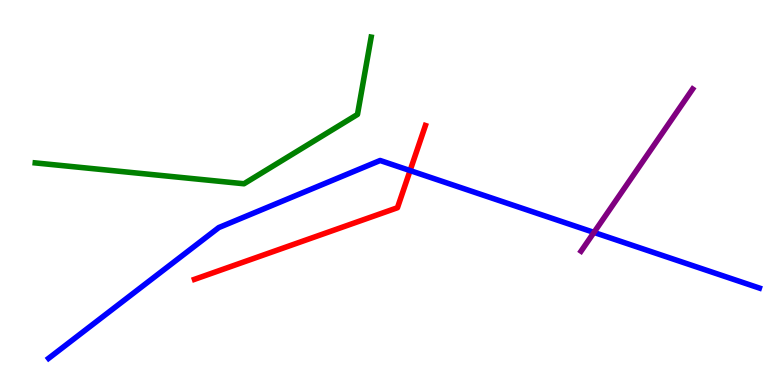[{'lines': ['blue', 'red'], 'intersections': [{'x': 5.29, 'y': 5.57}]}, {'lines': ['green', 'red'], 'intersections': []}, {'lines': ['purple', 'red'], 'intersections': []}, {'lines': ['blue', 'green'], 'intersections': []}, {'lines': ['blue', 'purple'], 'intersections': [{'x': 7.66, 'y': 3.96}]}, {'lines': ['green', 'purple'], 'intersections': []}]